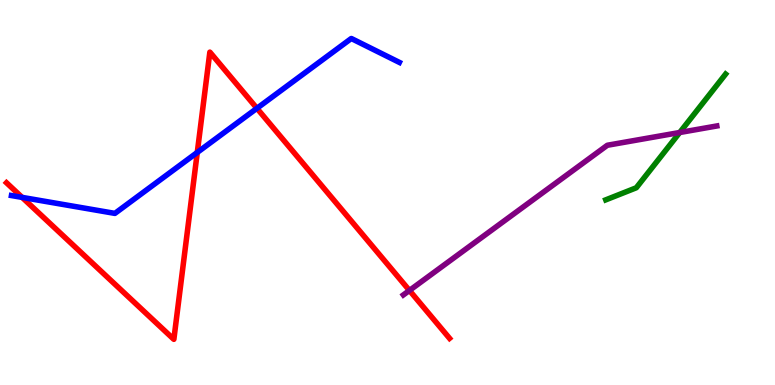[{'lines': ['blue', 'red'], 'intersections': [{'x': 0.286, 'y': 4.87}, {'x': 2.55, 'y': 6.04}, {'x': 3.32, 'y': 7.19}]}, {'lines': ['green', 'red'], 'intersections': []}, {'lines': ['purple', 'red'], 'intersections': [{'x': 5.28, 'y': 2.46}]}, {'lines': ['blue', 'green'], 'intersections': []}, {'lines': ['blue', 'purple'], 'intersections': []}, {'lines': ['green', 'purple'], 'intersections': [{'x': 8.77, 'y': 6.56}]}]